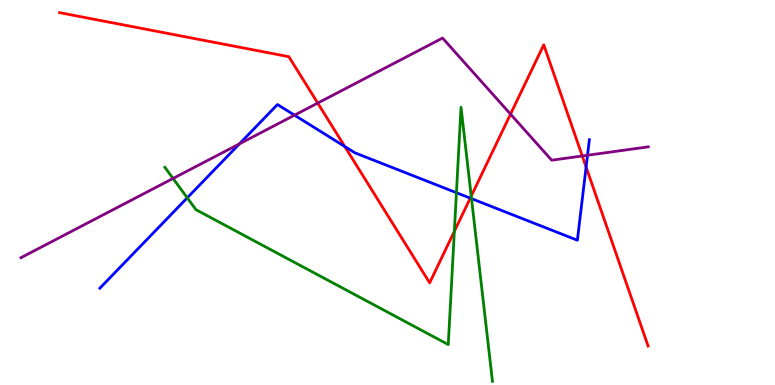[{'lines': ['blue', 'red'], 'intersections': [{'x': 4.45, 'y': 6.19}, {'x': 6.07, 'y': 4.85}, {'x': 7.56, 'y': 5.66}]}, {'lines': ['green', 'red'], 'intersections': [{'x': 5.86, 'y': 3.99}, {'x': 6.08, 'y': 4.91}]}, {'lines': ['purple', 'red'], 'intersections': [{'x': 4.1, 'y': 7.32}, {'x': 6.59, 'y': 7.04}, {'x': 7.51, 'y': 5.95}]}, {'lines': ['blue', 'green'], 'intersections': [{'x': 2.42, 'y': 4.86}, {'x': 5.89, 'y': 4.99}, {'x': 6.08, 'y': 4.84}]}, {'lines': ['blue', 'purple'], 'intersections': [{'x': 3.09, 'y': 6.26}, {'x': 3.8, 'y': 7.01}, {'x': 7.58, 'y': 5.97}]}, {'lines': ['green', 'purple'], 'intersections': [{'x': 2.23, 'y': 5.36}]}]